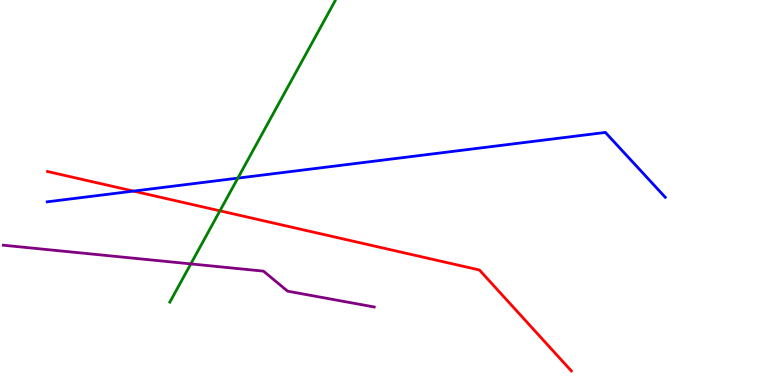[{'lines': ['blue', 'red'], 'intersections': [{'x': 1.72, 'y': 5.04}]}, {'lines': ['green', 'red'], 'intersections': [{'x': 2.84, 'y': 4.52}]}, {'lines': ['purple', 'red'], 'intersections': []}, {'lines': ['blue', 'green'], 'intersections': [{'x': 3.07, 'y': 5.37}]}, {'lines': ['blue', 'purple'], 'intersections': []}, {'lines': ['green', 'purple'], 'intersections': [{'x': 2.46, 'y': 3.15}]}]